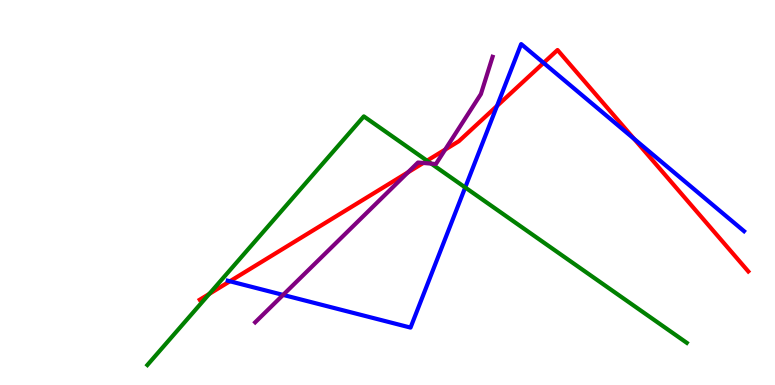[{'lines': ['blue', 'red'], 'intersections': [{'x': 2.97, 'y': 2.69}, {'x': 6.41, 'y': 7.25}, {'x': 7.01, 'y': 8.37}, {'x': 8.18, 'y': 6.39}]}, {'lines': ['green', 'red'], 'intersections': [{'x': 2.7, 'y': 2.37}, {'x': 5.51, 'y': 5.83}]}, {'lines': ['purple', 'red'], 'intersections': [{'x': 5.26, 'y': 5.52}, {'x': 5.46, 'y': 5.77}, {'x': 5.74, 'y': 6.11}]}, {'lines': ['blue', 'green'], 'intersections': [{'x': 6.0, 'y': 5.13}]}, {'lines': ['blue', 'purple'], 'intersections': [{'x': 3.65, 'y': 2.34}]}, {'lines': ['green', 'purple'], 'intersections': [{'x': 5.56, 'y': 5.75}]}]